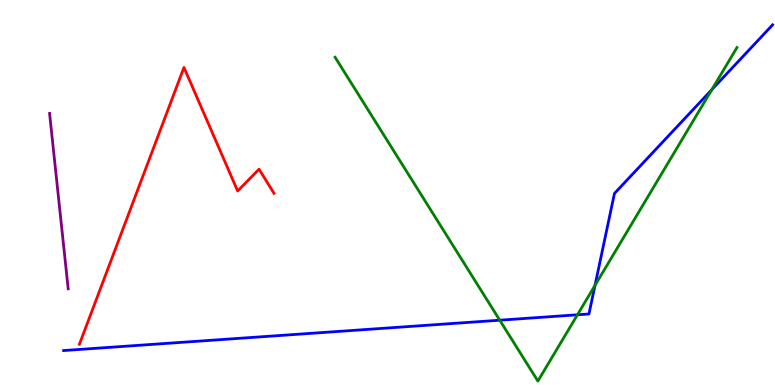[{'lines': ['blue', 'red'], 'intersections': []}, {'lines': ['green', 'red'], 'intersections': []}, {'lines': ['purple', 'red'], 'intersections': []}, {'lines': ['blue', 'green'], 'intersections': [{'x': 6.45, 'y': 1.68}, {'x': 7.45, 'y': 1.82}, {'x': 7.68, 'y': 2.59}, {'x': 9.19, 'y': 7.67}]}, {'lines': ['blue', 'purple'], 'intersections': []}, {'lines': ['green', 'purple'], 'intersections': []}]